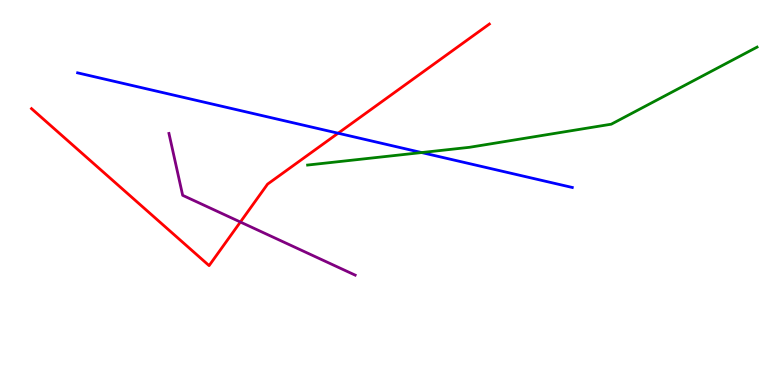[{'lines': ['blue', 'red'], 'intersections': [{'x': 4.36, 'y': 6.54}]}, {'lines': ['green', 'red'], 'intersections': []}, {'lines': ['purple', 'red'], 'intersections': [{'x': 3.1, 'y': 4.23}]}, {'lines': ['blue', 'green'], 'intersections': [{'x': 5.44, 'y': 6.04}]}, {'lines': ['blue', 'purple'], 'intersections': []}, {'lines': ['green', 'purple'], 'intersections': []}]